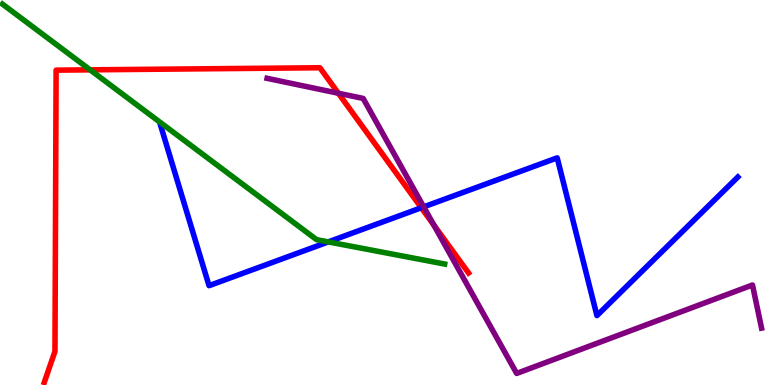[{'lines': ['blue', 'red'], 'intersections': [{'x': 5.44, 'y': 4.6}]}, {'lines': ['green', 'red'], 'intersections': [{'x': 1.16, 'y': 8.19}]}, {'lines': ['purple', 'red'], 'intersections': [{'x': 4.37, 'y': 7.58}, {'x': 5.6, 'y': 4.16}]}, {'lines': ['blue', 'green'], 'intersections': [{'x': 4.24, 'y': 3.72}]}, {'lines': ['blue', 'purple'], 'intersections': [{'x': 5.47, 'y': 4.63}]}, {'lines': ['green', 'purple'], 'intersections': []}]